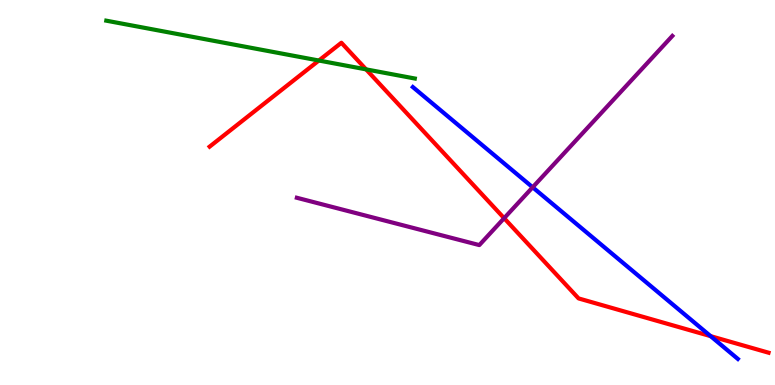[{'lines': ['blue', 'red'], 'intersections': [{'x': 9.17, 'y': 1.27}]}, {'lines': ['green', 'red'], 'intersections': [{'x': 4.11, 'y': 8.43}, {'x': 4.72, 'y': 8.2}]}, {'lines': ['purple', 'red'], 'intersections': [{'x': 6.5, 'y': 4.33}]}, {'lines': ['blue', 'green'], 'intersections': []}, {'lines': ['blue', 'purple'], 'intersections': [{'x': 6.87, 'y': 5.14}]}, {'lines': ['green', 'purple'], 'intersections': []}]